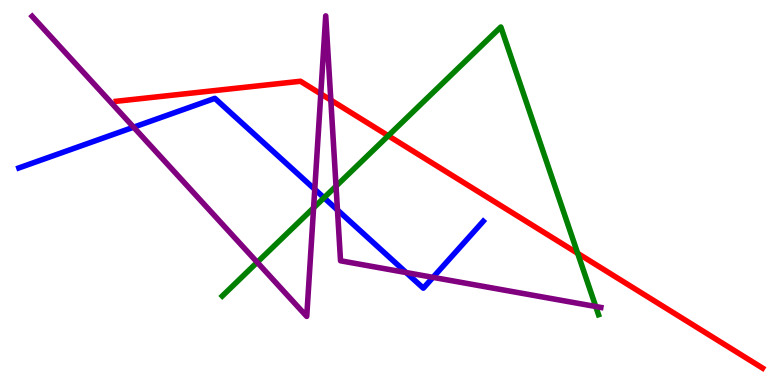[{'lines': ['blue', 'red'], 'intersections': []}, {'lines': ['green', 'red'], 'intersections': [{'x': 5.01, 'y': 6.47}, {'x': 7.45, 'y': 3.42}]}, {'lines': ['purple', 'red'], 'intersections': [{'x': 4.14, 'y': 7.56}, {'x': 4.27, 'y': 7.4}]}, {'lines': ['blue', 'green'], 'intersections': [{'x': 4.18, 'y': 4.86}]}, {'lines': ['blue', 'purple'], 'intersections': [{'x': 1.72, 'y': 6.7}, {'x': 4.06, 'y': 5.08}, {'x': 4.35, 'y': 4.55}, {'x': 5.24, 'y': 2.92}, {'x': 5.59, 'y': 2.8}]}, {'lines': ['green', 'purple'], 'intersections': [{'x': 3.32, 'y': 3.19}, {'x': 4.05, 'y': 4.6}, {'x': 4.34, 'y': 5.16}, {'x': 7.69, 'y': 2.04}]}]